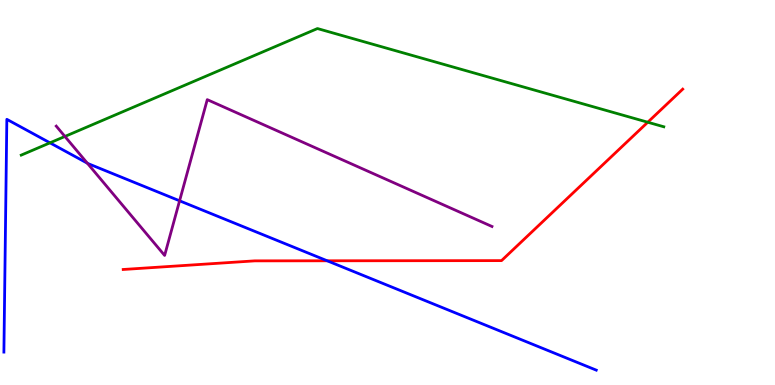[{'lines': ['blue', 'red'], 'intersections': [{'x': 4.22, 'y': 3.23}]}, {'lines': ['green', 'red'], 'intersections': [{'x': 8.36, 'y': 6.83}]}, {'lines': ['purple', 'red'], 'intersections': []}, {'lines': ['blue', 'green'], 'intersections': [{'x': 0.645, 'y': 6.29}]}, {'lines': ['blue', 'purple'], 'intersections': [{'x': 1.13, 'y': 5.76}, {'x': 2.32, 'y': 4.78}]}, {'lines': ['green', 'purple'], 'intersections': [{'x': 0.838, 'y': 6.46}]}]